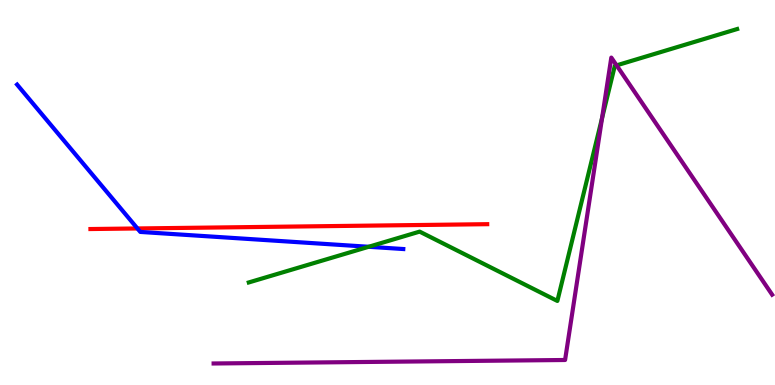[{'lines': ['blue', 'red'], 'intersections': [{'x': 1.77, 'y': 4.07}]}, {'lines': ['green', 'red'], 'intersections': []}, {'lines': ['purple', 'red'], 'intersections': []}, {'lines': ['blue', 'green'], 'intersections': [{'x': 4.76, 'y': 3.59}]}, {'lines': ['blue', 'purple'], 'intersections': []}, {'lines': ['green', 'purple'], 'intersections': [{'x': 7.77, 'y': 6.93}, {'x': 7.96, 'y': 8.3}]}]